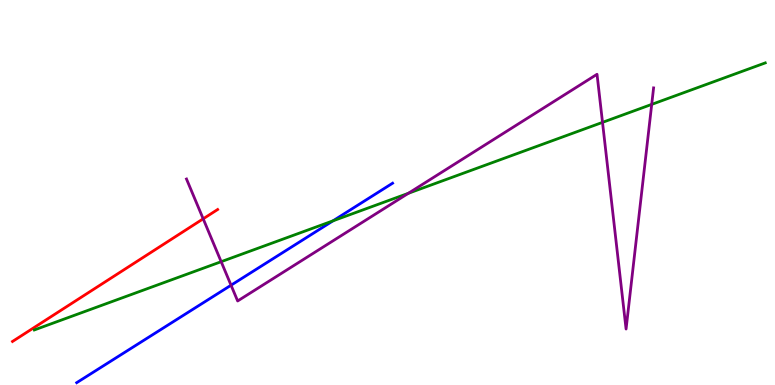[{'lines': ['blue', 'red'], 'intersections': []}, {'lines': ['green', 'red'], 'intersections': []}, {'lines': ['purple', 'red'], 'intersections': [{'x': 2.62, 'y': 4.32}]}, {'lines': ['blue', 'green'], 'intersections': [{'x': 4.3, 'y': 4.26}]}, {'lines': ['blue', 'purple'], 'intersections': [{'x': 2.98, 'y': 2.59}]}, {'lines': ['green', 'purple'], 'intersections': [{'x': 2.85, 'y': 3.2}, {'x': 5.27, 'y': 4.98}, {'x': 7.77, 'y': 6.82}, {'x': 8.41, 'y': 7.29}]}]